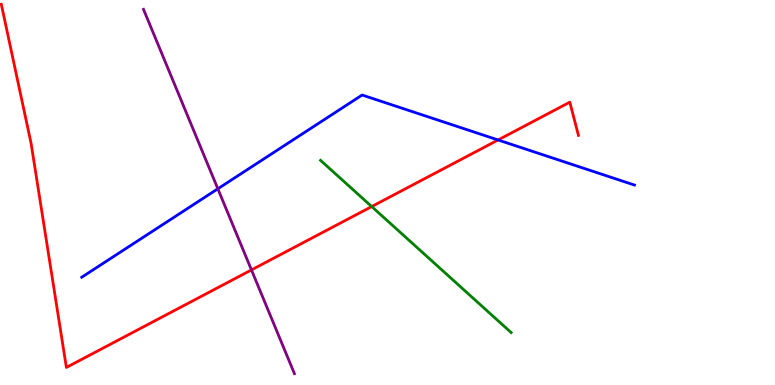[{'lines': ['blue', 'red'], 'intersections': [{'x': 6.43, 'y': 6.36}]}, {'lines': ['green', 'red'], 'intersections': [{'x': 4.8, 'y': 4.63}]}, {'lines': ['purple', 'red'], 'intersections': [{'x': 3.24, 'y': 2.99}]}, {'lines': ['blue', 'green'], 'intersections': []}, {'lines': ['blue', 'purple'], 'intersections': [{'x': 2.81, 'y': 5.1}]}, {'lines': ['green', 'purple'], 'intersections': []}]